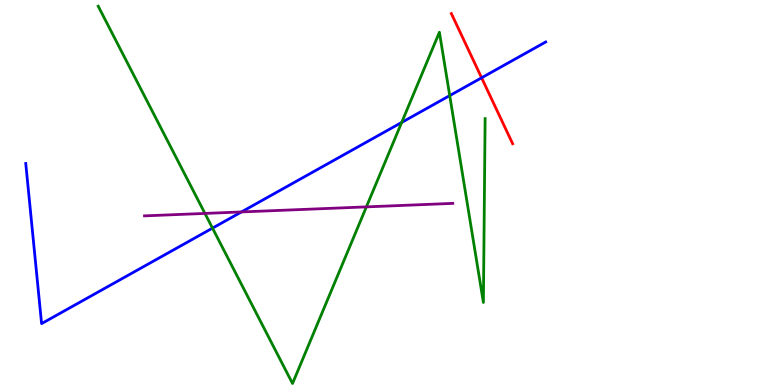[{'lines': ['blue', 'red'], 'intersections': [{'x': 6.21, 'y': 7.98}]}, {'lines': ['green', 'red'], 'intersections': []}, {'lines': ['purple', 'red'], 'intersections': []}, {'lines': ['blue', 'green'], 'intersections': [{'x': 2.74, 'y': 4.07}, {'x': 5.18, 'y': 6.82}, {'x': 5.8, 'y': 7.52}]}, {'lines': ['blue', 'purple'], 'intersections': [{'x': 3.12, 'y': 4.5}]}, {'lines': ['green', 'purple'], 'intersections': [{'x': 2.64, 'y': 4.46}, {'x': 4.73, 'y': 4.63}]}]